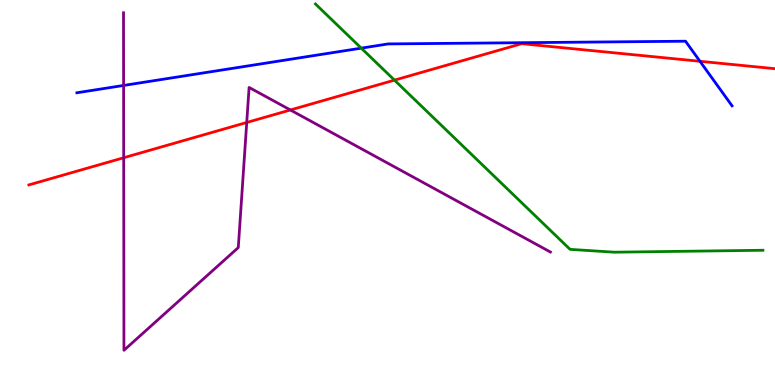[{'lines': ['blue', 'red'], 'intersections': [{'x': 9.03, 'y': 8.41}]}, {'lines': ['green', 'red'], 'intersections': [{'x': 5.09, 'y': 7.92}]}, {'lines': ['purple', 'red'], 'intersections': [{'x': 1.6, 'y': 5.9}, {'x': 3.18, 'y': 6.82}, {'x': 3.75, 'y': 7.14}]}, {'lines': ['blue', 'green'], 'intersections': [{'x': 4.66, 'y': 8.75}]}, {'lines': ['blue', 'purple'], 'intersections': [{'x': 1.59, 'y': 7.78}]}, {'lines': ['green', 'purple'], 'intersections': []}]